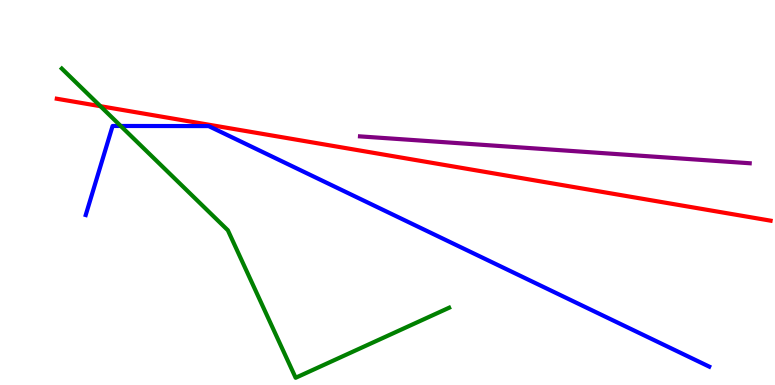[{'lines': ['blue', 'red'], 'intersections': []}, {'lines': ['green', 'red'], 'intersections': [{'x': 1.3, 'y': 7.24}]}, {'lines': ['purple', 'red'], 'intersections': []}, {'lines': ['blue', 'green'], 'intersections': [{'x': 1.56, 'y': 6.73}]}, {'lines': ['blue', 'purple'], 'intersections': []}, {'lines': ['green', 'purple'], 'intersections': []}]